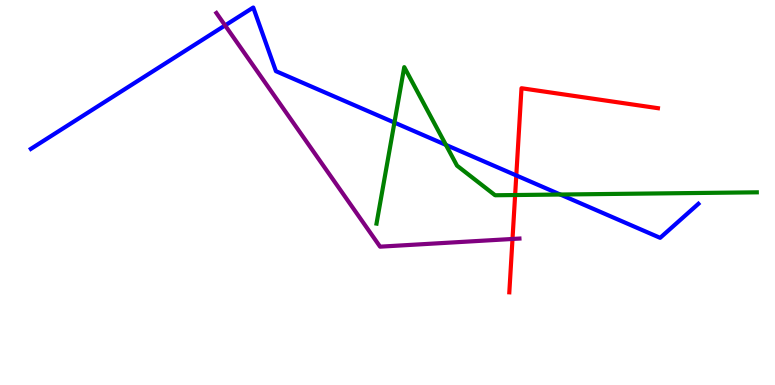[{'lines': ['blue', 'red'], 'intersections': [{'x': 6.66, 'y': 5.44}]}, {'lines': ['green', 'red'], 'intersections': [{'x': 6.65, 'y': 4.93}]}, {'lines': ['purple', 'red'], 'intersections': [{'x': 6.61, 'y': 3.79}]}, {'lines': ['blue', 'green'], 'intersections': [{'x': 5.09, 'y': 6.82}, {'x': 5.75, 'y': 6.24}, {'x': 7.23, 'y': 4.95}]}, {'lines': ['blue', 'purple'], 'intersections': [{'x': 2.9, 'y': 9.34}]}, {'lines': ['green', 'purple'], 'intersections': []}]